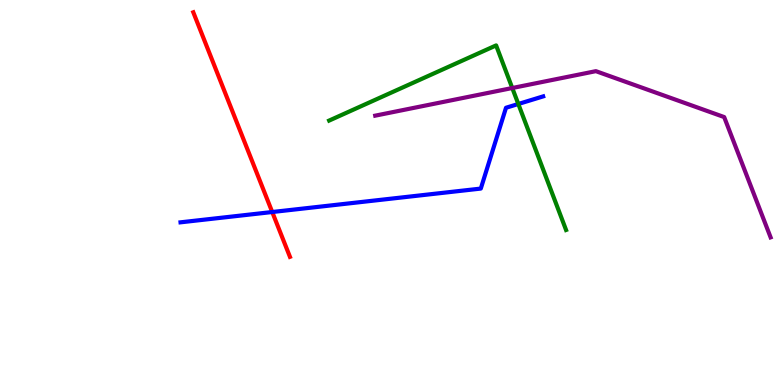[{'lines': ['blue', 'red'], 'intersections': [{'x': 3.51, 'y': 4.49}]}, {'lines': ['green', 'red'], 'intersections': []}, {'lines': ['purple', 'red'], 'intersections': []}, {'lines': ['blue', 'green'], 'intersections': [{'x': 6.69, 'y': 7.3}]}, {'lines': ['blue', 'purple'], 'intersections': []}, {'lines': ['green', 'purple'], 'intersections': [{'x': 6.61, 'y': 7.71}]}]